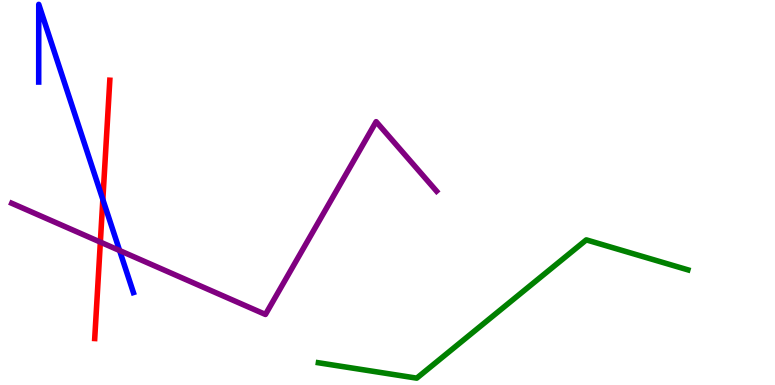[{'lines': ['blue', 'red'], 'intersections': [{'x': 1.33, 'y': 4.82}]}, {'lines': ['green', 'red'], 'intersections': []}, {'lines': ['purple', 'red'], 'intersections': [{'x': 1.29, 'y': 3.71}]}, {'lines': ['blue', 'green'], 'intersections': []}, {'lines': ['blue', 'purple'], 'intersections': [{'x': 1.54, 'y': 3.49}]}, {'lines': ['green', 'purple'], 'intersections': []}]